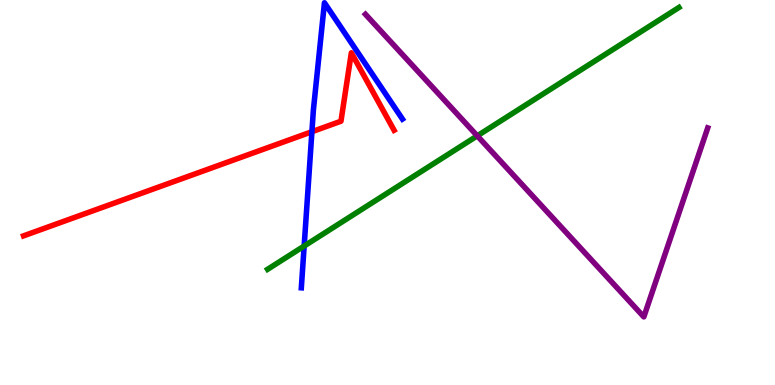[{'lines': ['blue', 'red'], 'intersections': [{'x': 4.02, 'y': 6.58}]}, {'lines': ['green', 'red'], 'intersections': []}, {'lines': ['purple', 'red'], 'intersections': []}, {'lines': ['blue', 'green'], 'intersections': [{'x': 3.92, 'y': 3.61}]}, {'lines': ['blue', 'purple'], 'intersections': []}, {'lines': ['green', 'purple'], 'intersections': [{'x': 6.16, 'y': 6.47}]}]